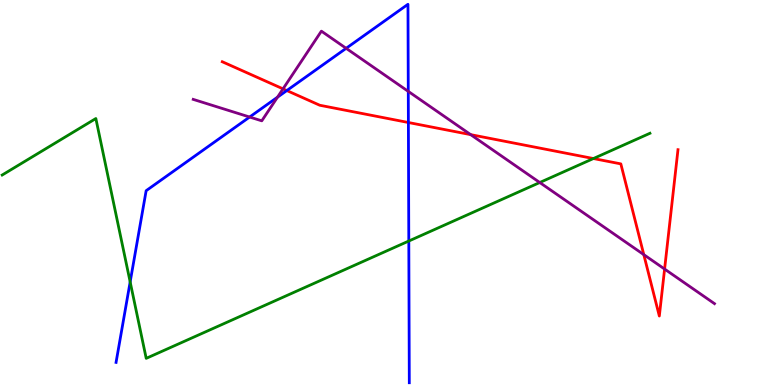[{'lines': ['blue', 'red'], 'intersections': [{'x': 3.7, 'y': 7.65}, {'x': 5.27, 'y': 6.82}]}, {'lines': ['green', 'red'], 'intersections': [{'x': 7.66, 'y': 5.88}]}, {'lines': ['purple', 'red'], 'intersections': [{'x': 3.65, 'y': 7.69}, {'x': 6.07, 'y': 6.5}, {'x': 8.31, 'y': 3.39}, {'x': 8.58, 'y': 3.01}]}, {'lines': ['blue', 'green'], 'intersections': [{'x': 1.68, 'y': 2.68}, {'x': 5.27, 'y': 3.74}]}, {'lines': ['blue', 'purple'], 'intersections': [{'x': 3.22, 'y': 6.96}, {'x': 3.58, 'y': 7.48}, {'x': 4.47, 'y': 8.75}, {'x': 5.27, 'y': 7.63}]}, {'lines': ['green', 'purple'], 'intersections': [{'x': 6.96, 'y': 5.26}]}]